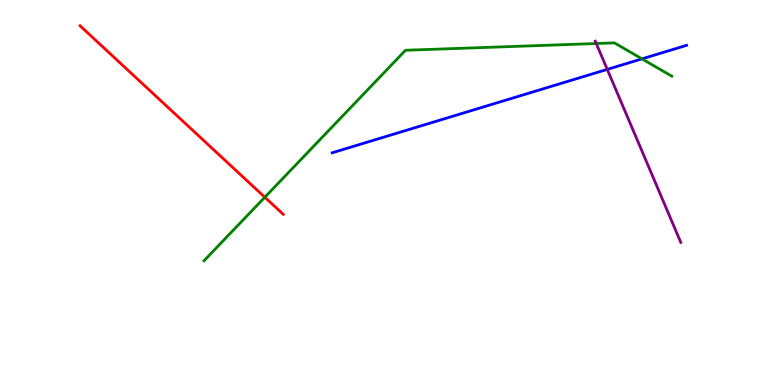[{'lines': ['blue', 'red'], 'intersections': []}, {'lines': ['green', 'red'], 'intersections': [{'x': 3.42, 'y': 4.88}]}, {'lines': ['purple', 'red'], 'intersections': []}, {'lines': ['blue', 'green'], 'intersections': [{'x': 8.28, 'y': 8.47}]}, {'lines': ['blue', 'purple'], 'intersections': [{'x': 7.84, 'y': 8.2}]}, {'lines': ['green', 'purple'], 'intersections': [{'x': 7.69, 'y': 8.87}]}]